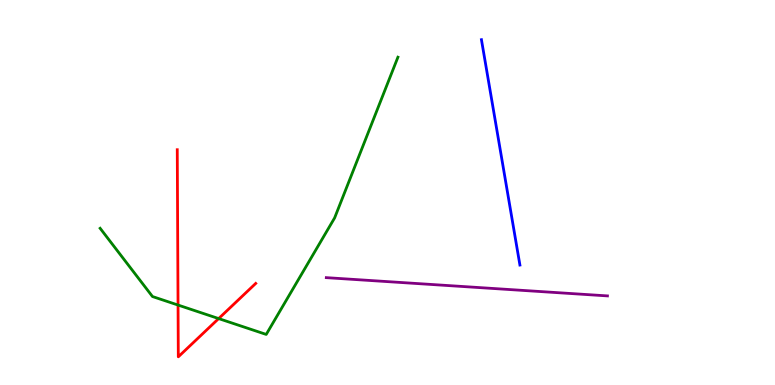[{'lines': ['blue', 'red'], 'intersections': []}, {'lines': ['green', 'red'], 'intersections': [{'x': 2.3, 'y': 2.08}, {'x': 2.82, 'y': 1.73}]}, {'lines': ['purple', 'red'], 'intersections': []}, {'lines': ['blue', 'green'], 'intersections': []}, {'lines': ['blue', 'purple'], 'intersections': []}, {'lines': ['green', 'purple'], 'intersections': []}]